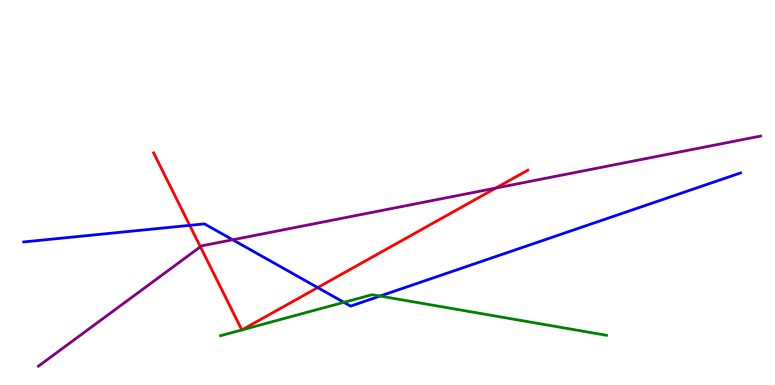[{'lines': ['blue', 'red'], 'intersections': [{'x': 2.45, 'y': 4.15}, {'x': 4.1, 'y': 2.53}]}, {'lines': ['green', 'red'], 'intersections': [{'x': 3.12, 'y': 1.43}, {'x': 3.12, 'y': 1.43}]}, {'lines': ['purple', 'red'], 'intersections': [{'x': 2.59, 'y': 3.59}, {'x': 6.4, 'y': 5.11}]}, {'lines': ['blue', 'green'], 'intersections': [{'x': 4.44, 'y': 2.15}, {'x': 4.9, 'y': 2.31}]}, {'lines': ['blue', 'purple'], 'intersections': [{'x': 3.0, 'y': 3.77}]}, {'lines': ['green', 'purple'], 'intersections': []}]